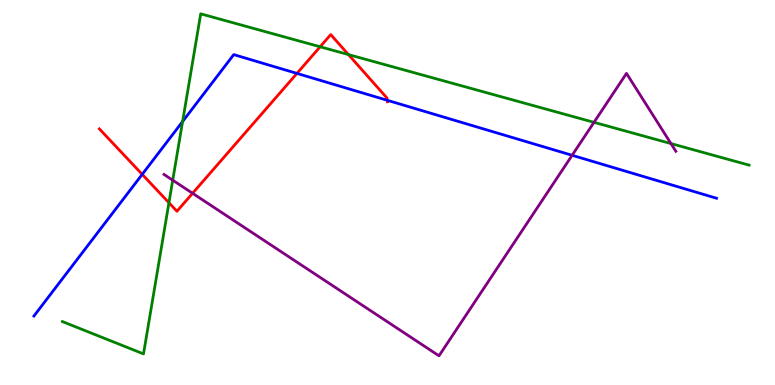[{'lines': ['blue', 'red'], 'intersections': [{'x': 1.83, 'y': 5.47}, {'x': 3.83, 'y': 8.09}, {'x': 5.0, 'y': 7.4}]}, {'lines': ['green', 'red'], 'intersections': [{'x': 2.18, 'y': 4.73}, {'x': 4.13, 'y': 8.78}, {'x': 4.5, 'y': 8.58}]}, {'lines': ['purple', 'red'], 'intersections': [{'x': 2.48, 'y': 4.98}]}, {'lines': ['blue', 'green'], 'intersections': [{'x': 2.36, 'y': 6.84}]}, {'lines': ['blue', 'purple'], 'intersections': [{'x': 7.38, 'y': 5.97}]}, {'lines': ['green', 'purple'], 'intersections': [{'x': 2.23, 'y': 5.32}, {'x': 7.66, 'y': 6.82}, {'x': 8.66, 'y': 6.27}]}]